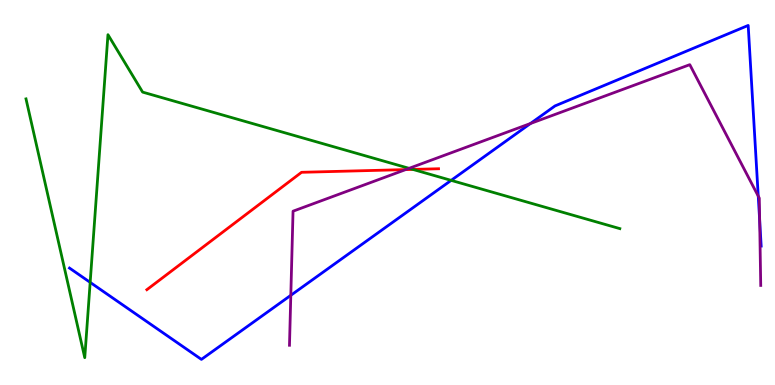[{'lines': ['blue', 'red'], 'intersections': []}, {'lines': ['green', 'red'], 'intersections': [{'x': 5.33, 'y': 5.6}]}, {'lines': ['purple', 'red'], 'intersections': [{'x': 5.23, 'y': 5.59}]}, {'lines': ['blue', 'green'], 'intersections': [{'x': 1.16, 'y': 2.67}, {'x': 5.82, 'y': 5.32}]}, {'lines': ['blue', 'purple'], 'intersections': [{'x': 3.75, 'y': 2.33}, {'x': 6.84, 'y': 6.79}, {'x': 9.78, 'y': 4.91}, {'x': 9.8, 'y': 4.28}]}, {'lines': ['green', 'purple'], 'intersections': [{'x': 5.28, 'y': 5.63}]}]